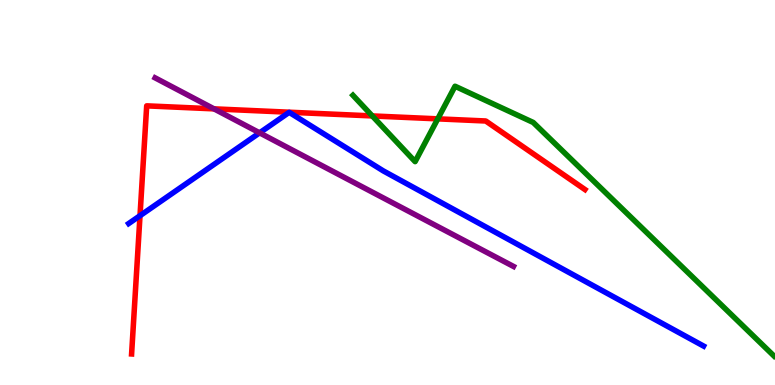[{'lines': ['blue', 'red'], 'intersections': [{'x': 1.81, 'y': 4.4}]}, {'lines': ['green', 'red'], 'intersections': [{'x': 4.8, 'y': 6.99}, {'x': 5.65, 'y': 6.91}]}, {'lines': ['purple', 'red'], 'intersections': [{'x': 2.76, 'y': 7.17}]}, {'lines': ['blue', 'green'], 'intersections': []}, {'lines': ['blue', 'purple'], 'intersections': [{'x': 3.35, 'y': 6.55}]}, {'lines': ['green', 'purple'], 'intersections': []}]